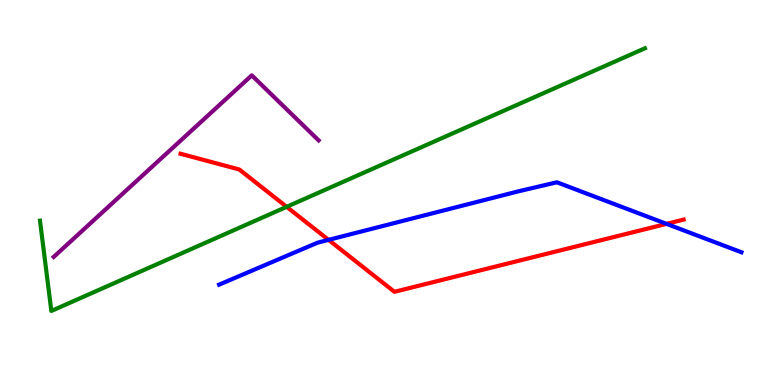[{'lines': ['blue', 'red'], 'intersections': [{'x': 4.24, 'y': 3.77}, {'x': 8.6, 'y': 4.19}]}, {'lines': ['green', 'red'], 'intersections': [{'x': 3.7, 'y': 4.63}]}, {'lines': ['purple', 'red'], 'intersections': []}, {'lines': ['blue', 'green'], 'intersections': []}, {'lines': ['blue', 'purple'], 'intersections': []}, {'lines': ['green', 'purple'], 'intersections': []}]